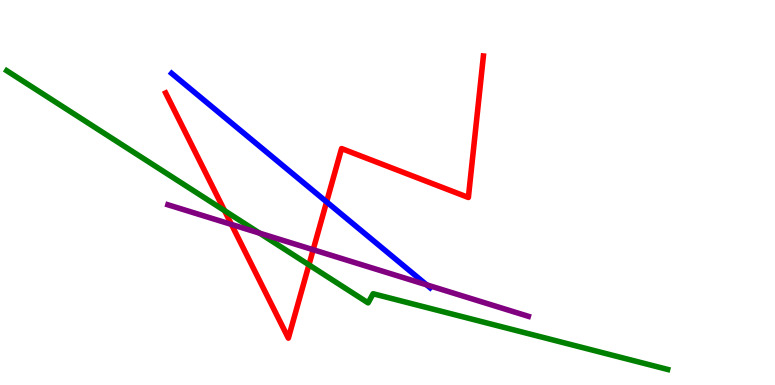[{'lines': ['blue', 'red'], 'intersections': [{'x': 4.21, 'y': 4.76}]}, {'lines': ['green', 'red'], 'intersections': [{'x': 2.9, 'y': 4.53}, {'x': 3.99, 'y': 3.12}]}, {'lines': ['purple', 'red'], 'intersections': [{'x': 2.99, 'y': 4.17}, {'x': 4.04, 'y': 3.51}]}, {'lines': ['blue', 'green'], 'intersections': []}, {'lines': ['blue', 'purple'], 'intersections': [{'x': 5.5, 'y': 2.6}]}, {'lines': ['green', 'purple'], 'intersections': [{'x': 3.35, 'y': 3.94}]}]